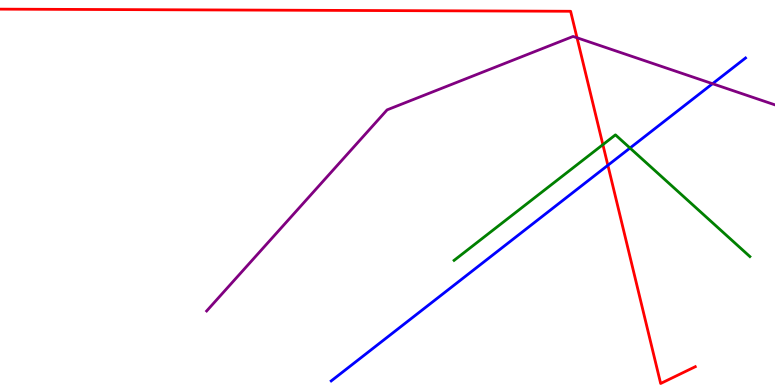[{'lines': ['blue', 'red'], 'intersections': [{'x': 7.84, 'y': 5.71}]}, {'lines': ['green', 'red'], 'intersections': [{'x': 7.78, 'y': 6.24}]}, {'lines': ['purple', 'red'], 'intersections': [{'x': 7.45, 'y': 9.02}]}, {'lines': ['blue', 'green'], 'intersections': [{'x': 8.13, 'y': 6.15}]}, {'lines': ['blue', 'purple'], 'intersections': [{'x': 9.19, 'y': 7.83}]}, {'lines': ['green', 'purple'], 'intersections': []}]